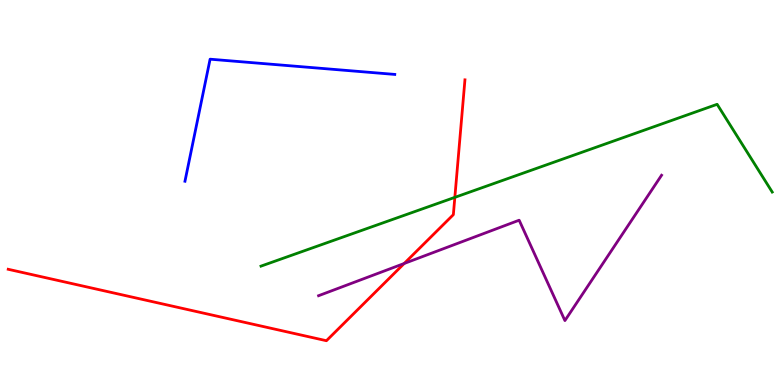[{'lines': ['blue', 'red'], 'intersections': []}, {'lines': ['green', 'red'], 'intersections': [{'x': 5.87, 'y': 4.87}]}, {'lines': ['purple', 'red'], 'intersections': [{'x': 5.22, 'y': 3.16}]}, {'lines': ['blue', 'green'], 'intersections': []}, {'lines': ['blue', 'purple'], 'intersections': []}, {'lines': ['green', 'purple'], 'intersections': []}]